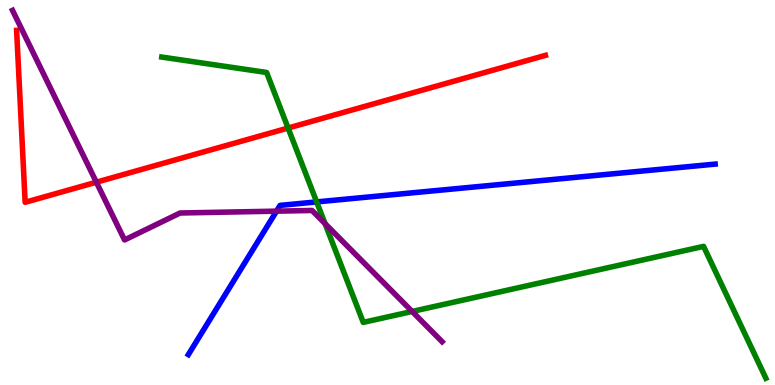[{'lines': ['blue', 'red'], 'intersections': []}, {'lines': ['green', 'red'], 'intersections': [{'x': 3.72, 'y': 6.67}]}, {'lines': ['purple', 'red'], 'intersections': [{'x': 1.24, 'y': 5.27}]}, {'lines': ['blue', 'green'], 'intersections': [{'x': 4.09, 'y': 4.76}]}, {'lines': ['blue', 'purple'], 'intersections': [{'x': 3.57, 'y': 4.52}]}, {'lines': ['green', 'purple'], 'intersections': [{'x': 4.19, 'y': 4.19}, {'x': 5.32, 'y': 1.91}]}]